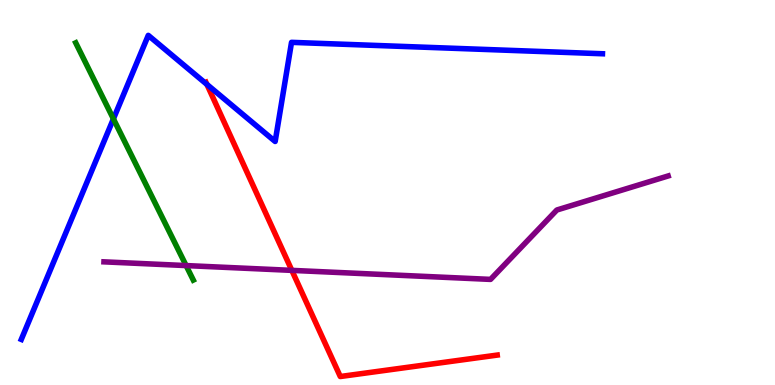[{'lines': ['blue', 'red'], 'intersections': [{'x': 2.67, 'y': 7.81}]}, {'lines': ['green', 'red'], 'intersections': []}, {'lines': ['purple', 'red'], 'intersections': [{'x': 3.77, 'y': 2.98}]}, {'lines': ['blue', 'green'], 'intersections': [{'x': 1.46, 'y': 6.91}]}, {'lines': ['blue', 'purple'], 'intersections': []}, {'lines': ['green', 'purple'], 'intersections': [{'x': 2.4, 'y': 3.1}]}]